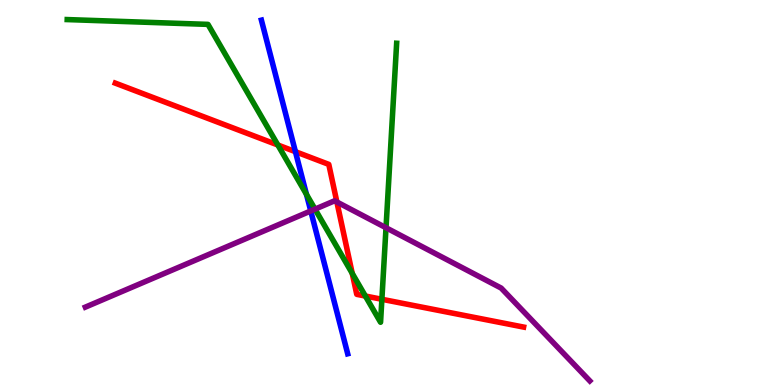[{'lines': ['blue', 'red'], 'intersections': [{'x': 3.81, 'y': 6.06}]}, {'lines': ['green', 'red'], 'intersections': [{'x': 3.59, 'y': 6.23}, {'x': 4.54, 'y': 2.9}, {'x': 4.71, 'y': 2.31}, {'x': 4.93, 'y': 2.23}]}, {'lines': ['purple', 'red'], 'intersections': [{'x': 4.35, 'y': 4.75}]}, {'lines': ['blue', 'green'], 'intersections': [{'x': 3.95, 'y': 4.95}]}, {'lines': ['blue', 'purple'], 'intersections': [{'x': 4.01, 'y': 4.52}]}, {'lines': ['green', 'purple'], 'intersections': [{'x': 4.06, 'y': 4.57}, {'x': 4.98, 'y': 4.08}]}]